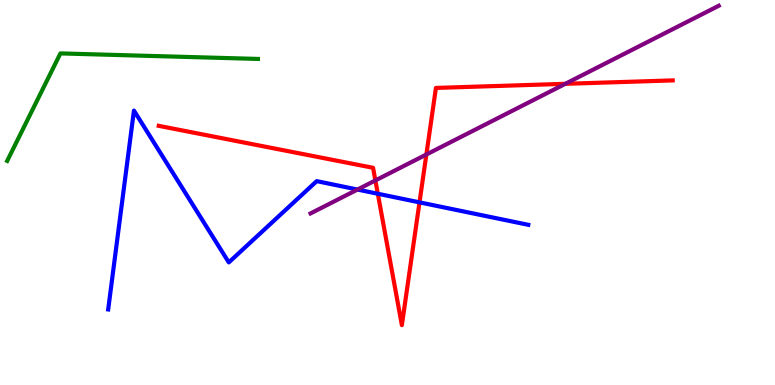[{'lines': ['blue', 'red'], 'intersections': [{'x': 4.88, 'y': 4.97}, {'x': 5.41, 'y': 4.74}]}, {'lines': ['green', 'red'], 'intersections': []}, {'lines': ['purple', 'red'], 'intersections': [{'x': 4.84, 'y': 5.31}, {'x': 5.5, 'y': 5.99}, {'x': 7.29, 'y': 7.82}]}, {'lines': ['blue', 'green'], 'intersections': []}, {'lines': ['blue', 'purple'], 'intersections': [{'x': 4.61, 'y': 5.08}]}, {'lines': ['green', 'purple'], 'intersections': []}]